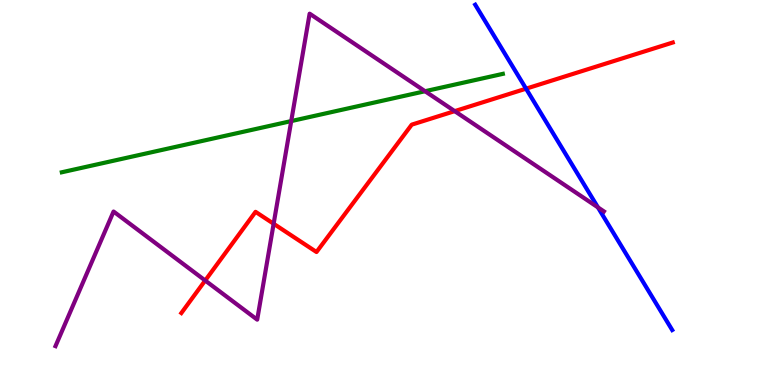[{'lines': ['blue', 'red'], 'intersections': [{'x': 6.79, 'y': 7.7}]}, {'lines': ['green', 'red'], 'intersections': []}, {'lines': ['purple', 'red'], 'intersections': [{'x': 2.65, 'y': 2.71}, {'x': 3.53, 'y': 4.19}, {'x': 5.87, 'y': 7.11}]}, {'lines': ['blue', 'green'], 'intersections': []}, {'lines': ['blue', 'purple'], 'intersections': [{'x': 7.72, 'y': 4.61}]}, {'lines': ['green', 'purple'], 'intersections': [{'x': 3.76, 'y': 6.85}, {'x': 5.48, 'y': 7.63}]}]